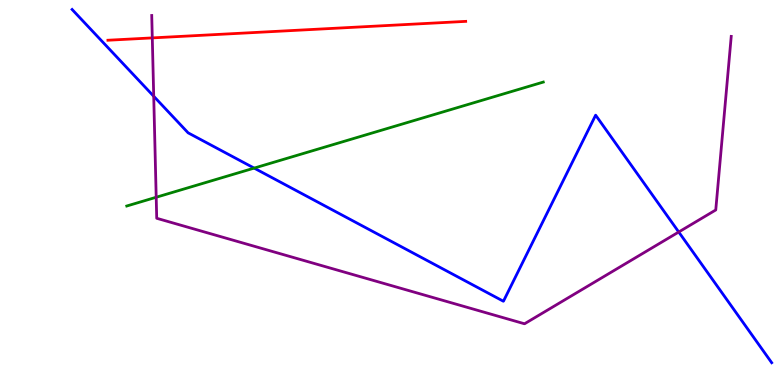[{'lines': ['blue', 'red'], 'intersections': []}, {'lines': ['green', 'red'], 'intersections': []}, {'lines': ['purple', 'red'], 'intersections': [{'x': 1.97, 'y': 9.02}]}, {'lines': ['blue', 'green'], 'intersections': [{'x': 3.28, 'y': 5.63}]}, {'lines': ['blue', 'purple'], 'intersections': [{'x': 1.98, 'y': 7.5}, {'x': 8.76, 'y': 3.97}]}, {'lines': ['green', 'purple'], 'intersections': [{'x': 2.02, 'y': 4.88}]}]